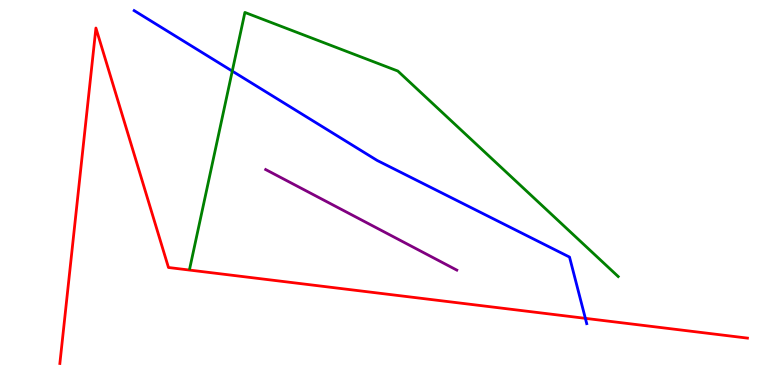[{'lines': ['blue', 'red'], 'intersections': [{'x': 7.55, 'y': 1.73}]}, {'lines': ['green', 'red'], 'intersections': []}, {'lines': ['purple', 'red'], 'intersections': []}, {'lines': ['blue', 'green'], 'intersections': [{'x': 3.0, 'y': 8.15}]}, {'lines': ['blue', 'purple'], 'intersections': []}, {'lines': ['green', 'purple'], 'intersections': []}]